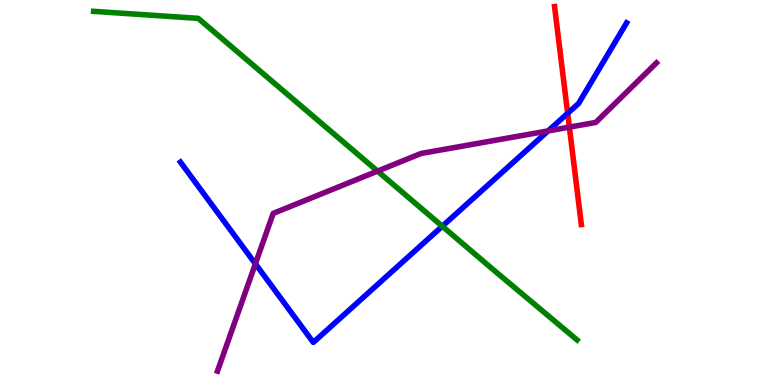[{'lines': ['blue', 'red'], 'intersections': [{'x': 7.32, 'y': 7.06}]}, {'lines': ['green', 'red'], 'intersections': []}, {'lines': ['purple', 'red'], 'intersections': [{'x': 7.35, 'y': 6.7}]}, {'lines': ['blue', 'green'], 'intersections': [{'x': 5.71, 'y': 4.12}]}, {'lines': ['blue', 'purple'], 'intersections': [{'x': 3.3, 'y': 3.15}, {'x': 7.07, 'y': 6.6}]}, {'lines': ['green', 'purple'], 'intersections': [{'x': 4.87, 'y': 5.56}]}]